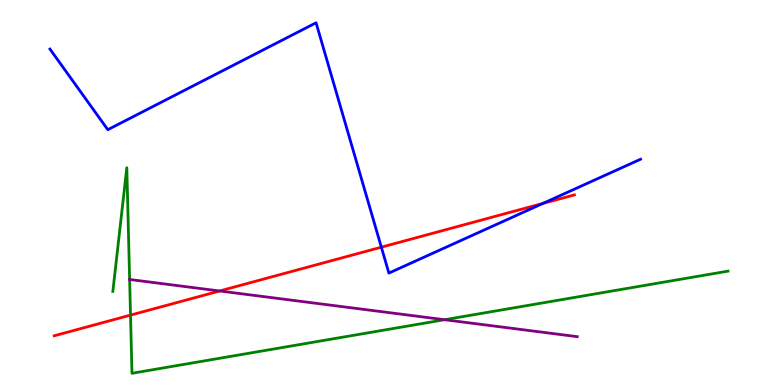[{'lines': ['blue', 'red'], 'intersections': [{'x': 4.92, 'y': 3.58}, {'x': 7.0, 'y': 4.72}]}, {'lines': ['green', 'red'], 'intersections': [{'x': 1.68, 'y': 1.82}]}, {'lines': ['purple', 'red'], 'intersections': [{'x': 2.83, 'y': 2.44}]}, {'lines': ['blue', 'green'], 'intersections': []}, {'lines': ['blue', 'purple'], 'intersections': []}, {'lines': ['green', 'purple'], 'intersections': [{'x': 1.67, 'y': 2.74}, {'x': 5.74, 'y': 1.7}]}]